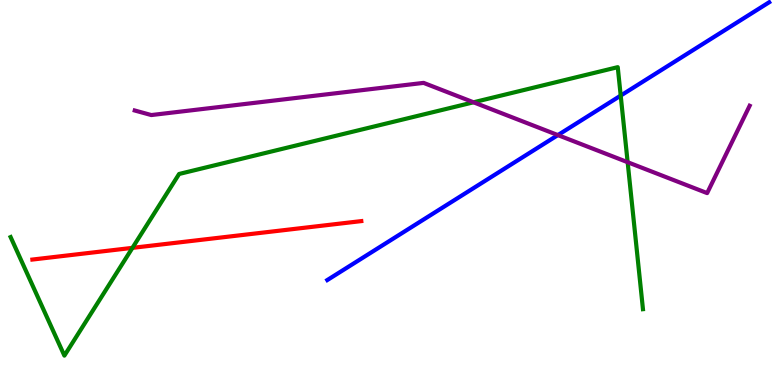[{'lines': ['blue', 'red'], 'intersections': []}, {'lines': ['green', 'red'], 'intersections': [{'x': 1.71, 'y': 3.56}]}, {'lines': ['purple', 'red'], 'intersections': []}, {'lines': ['blue', 'green'], 'intersections': [{'x': 8.01, 'y': 7.52}]}, {'lines': ['blue', 'purple'], 'intersections': [{'x': 7.2, 'y': 6.49}]}, {'lines': ['green', 'purple'], 'intersections': [{'x': 6.11, 'y': 7.34}, {'x': 8.1, 'y': 5.79}]}]